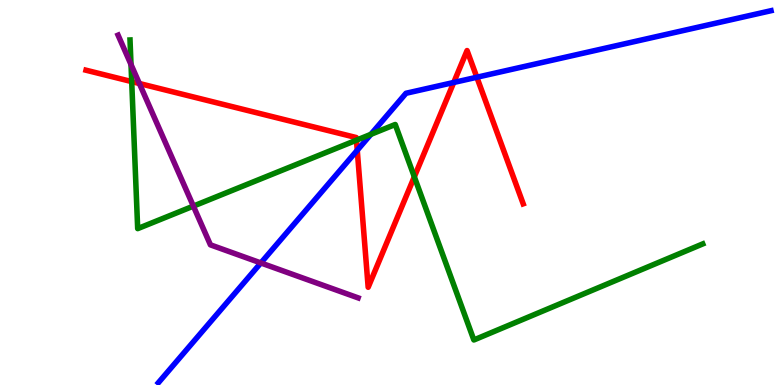[{'lines': ['blue', 'red'], 'intersections': [{'x': 4.61, 'y': 6.1}, {'x': 5.85, 'y': 7.86}, {'x': 6.15, 'y': 7.99}]}, {'lines': ['green', 'red'], 'intersections': [{'x': 1.7, 'y': 7.88}, {'x': 4.6, 'y': 6.36}, {'x': 5.35, 'y': 5.41}]}, {'lines': ['purple', 'red'], 'intersections': [{'x': 1.8, 'y': 7.83}]}, {'lines': ['blue', 'green'], 'intersections': [{'x': 4.79, 'y': 6.51}]}, {'lines': ['blue', 'purple'], 'intersections': [{'x': 3.37, 'y': 3.17}]}, {'lines': ['green', 'purple'], 'intersections': [{'x': 1.69, 'y': 8.32}, {'x': 2.5, 'y': 4.65}]}]